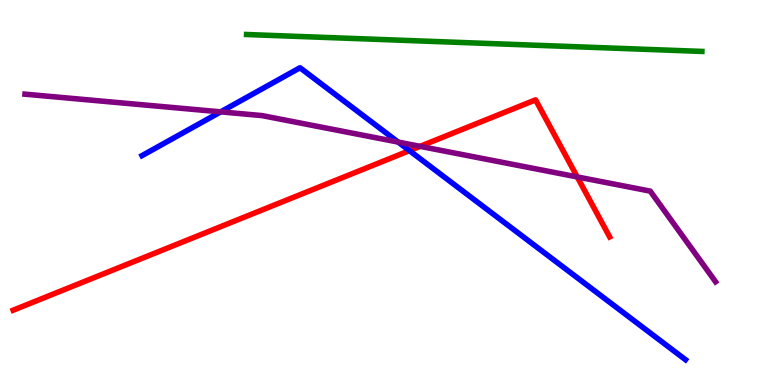[{'lines': ['blue', 'red'], 'intersections': [{'x': 5.28, 'y': 6.09}]}, {'lines': ['green', 'red'], 'intersections': []}, {'lines': ['purple', 'red'], 'intersections': [{'x': 5.42, 'y': 6.2}, {'x': 7.45, 'y': 5.4}]}, {'lines': ['blue', 'green'], 'intersections': []}, {'lines': ['blue', 'purple'], 'intersections': [{'x': 2.85, 'y': 7.09}, {'x': 5.14, 'y': 6.31}]}, {'lines': ['green', 'purple'], 'intersections': []}]